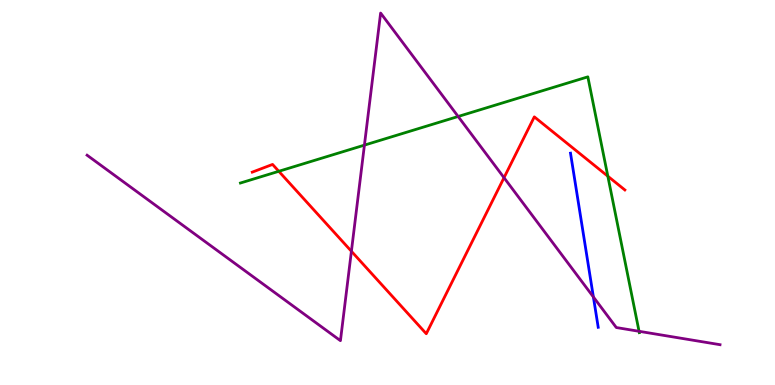[{'lines': ['blue', 'red'], 'intersections': []}, {'lines': ['green', 'red'], 'intersections': [{'x': 3.6, 'y': 5.55}, {'x': 7.84, 'y': 5.42}]}, {'lines': ['purple', 'red'], 'intersections': [{'x': 4.53, 'y': 3.47}, {'x': 6.5, 'y': 5.38}]}, {'lines': ['blue', 'green'], 'intersections': []}, {'lines': ['blue', 'purple'], 'intersections': [{'x': 7.66, 'y': 2.29}]}, {'lines': ['green', 'purple'], 'intersections': [{'x': 4.7, 'y': 6.23}, {'x': 5.91, 'y': 6.97}, {'x': 8.25, 'y': 1.39}]}]